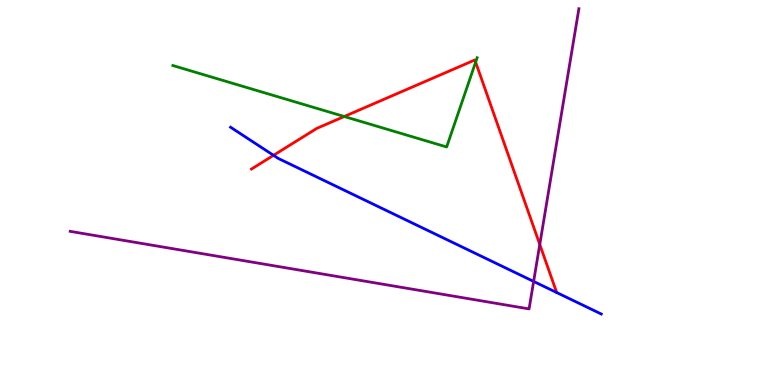[{'lines': ['blue', 'red'], 'intersections': [{'x': 3.53, 'y': 5.97}]}, {'lines': ['green', 'red'], 'intersections': [{'x': 4.44, 'y': 6.97}, {'x': 6.14, 'y': 8.39}]}, {'lines': ['purple', 'red'], 'intersections': [{'x': 6.96, 'y': 3.65}]}, {'lines': ['blue', 'green'], 'intersections': []}, {'lines': ['blue', 'purple'], 'intersections': [{'x': 6.89, 'y': 2.69}]}, {'lines': ['green', 'purple'], 'intersections': []}]